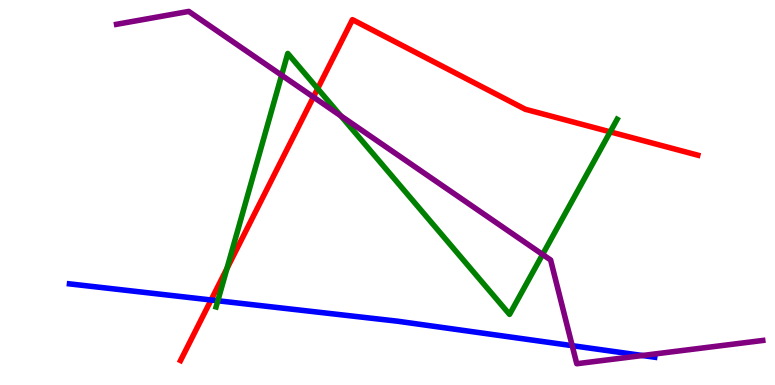[{'lines': ['blue', 'red'], 'intersections': [{'x': 2.72, 'y': 2.21}]}, {'lines': ['green', 'red'], 'intersections': [{'x': 2.93, 'y': 3.03}, {'x': 4.1, 'y': 7.7}, {'x': 7.87, 'y': 6.57}]}, {'lines': ['purple', 'red'], 'intersections': [{'x': 4.04, 'y': 7.48}]}, {'lines': ['blue', 'green'], 'intersections': [{'x': 2.81, 'y': 2.19}]}, {'lines': ['blue', 'purple'], 'intersections': [{'x': 7.38, 'y': 1.02}, {'x': 8.29, 'y': 0.766}]}, {'lines': ['green', 'purple'], 'intersections': [{'x': 3.63, 'y': 8.05}, {'x': 4.4, 'y': 6.99}, {'x': 7.0, 'y': 3.39}]}]